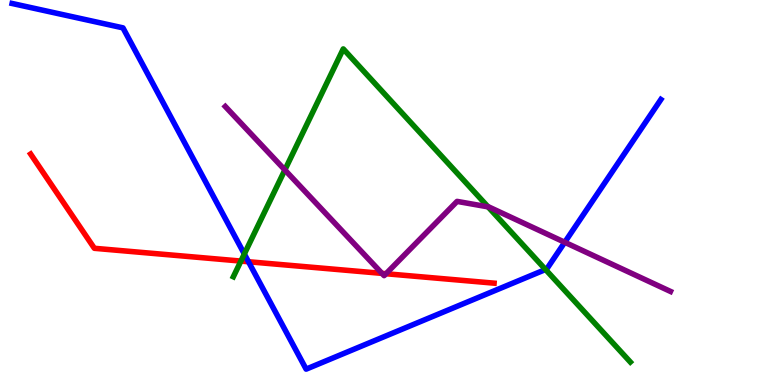[{'lines': ['blue', 'red'], 'intersections': [{'x': 3.21, 'y': 3.2}]}, {'lines': ['green', 'red'], 'intersections': [{'x': 3.11, 'y': 3.22}]}, {'lines': ['purple', 'red'], 'intersections': [{'x': 4.93, 'y': 2.9}, {'x': 4.98, 'y': 2.89}]}, {'lines': ['blue', 'green'], 'intersections': [{'x': 3.15, 'y': 3.4}, {'x': 7.04, 'y': 3.0}]}, {'lines': ['blue', 'purple'], 'intersections': [{'x': 7.29, 'y': 3.71}]}, {'lines': ['green', 'purple'], 'intersections': [{'x': 3.68, 'y': 5.59}, {'x': 6.3, 'y': 4.63}]}]